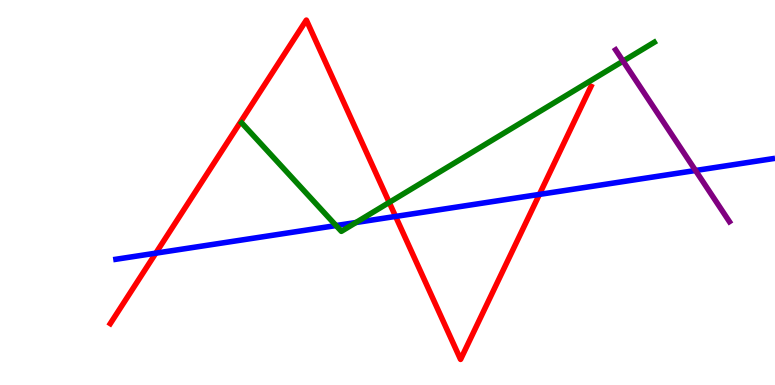[{'lines': ['blue', 'red'], 'intersections': [{'x': 2.01, 'y': 3.42}, {'x': 5.1, 'y': 4.38}, {'x': 6.96, 'y': 4.95}]}, {'lines': ['green', 'red'], 'intersections': [{'x': 5.02, 'y': 4.74}]}, {'lines': ['purple', 'red'], 'intersections': []}, {'lines': ['blue', 'green'], 'intersections': [{'x': 4.34, 'y': 4.14}, {'x': 4.59, 'y': 4.22}]}, {'lines': ['blue', 'purple'], 'intersections': [{'x': 8.97, 'y': 5.57}]}, {'lines': ['green', 'purple'], 'intersections': [{'x': 8.04, 'y': 8.41}]}]